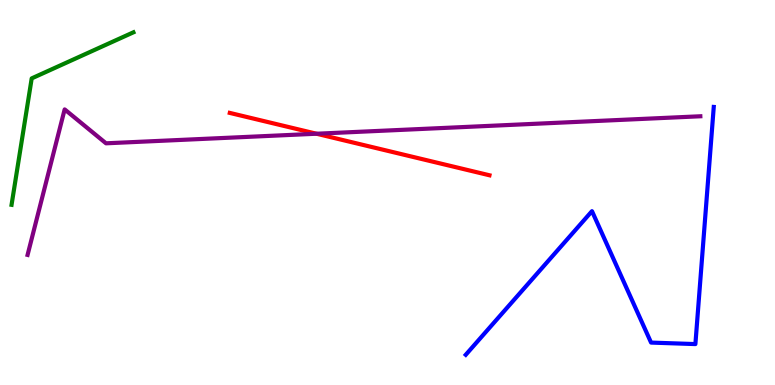[{'lines': ['blue', 'red'], 'intersections': []}, {'lines': ['green', 'red'], 'intersections': []}, {'lines': ['purple', 'red'], 'intersections': [{'x': 4.08, 'y': 6.53}]}, {'lines': ['blue', 'green'], 'intersections': []}, {'lines': ['blue', 'purple'], 'intersections': []}, {'lines': ['green', 'purple'], 'intersections': []}]